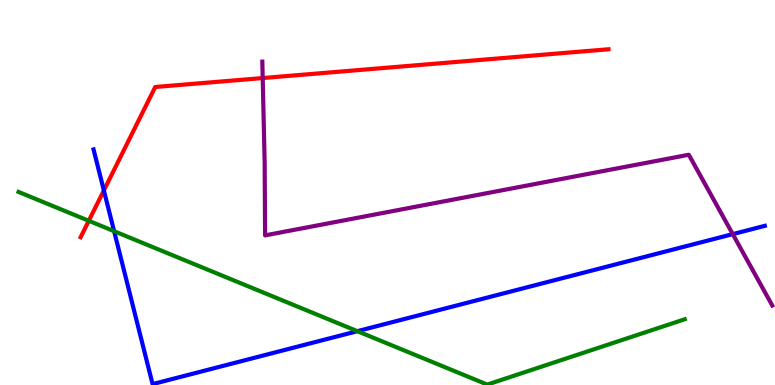[{'lines': ['blue', 'red'], 'intersections': [{'x': 1.34, 'y': 5.05}]}, {'lines': ['green', 'red'], 'intersections': [{'x': 1.15, 'y': 4.26}]}, {'lines': ['purple', 'red'], 'intersections': [{'x': 3.39, 'y': 7.97}]}, {'lines': ['blue', 'green'], 'intersections': [{'x': 1.47, 'y': 3.99}, {'x': 4.61, 'y': 1.4}]}, {'lines': ['blue', 'purple'], 'intersections': [{'x': 9.46, 'y': 3.92}]}, {'lines': ['green', 'purple'], 'intersections': []}]